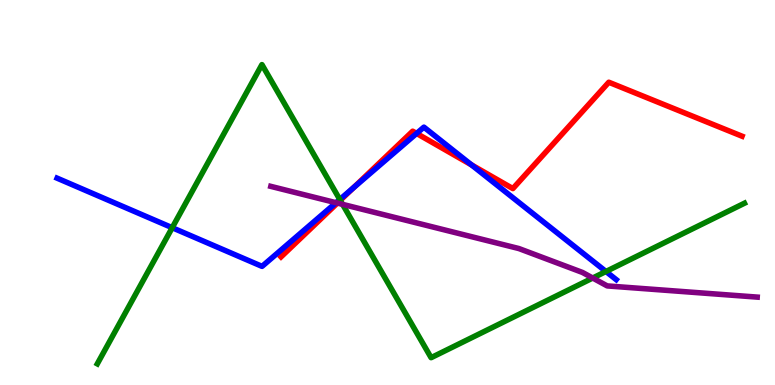[{'lines': ['blue', 'red'], 'intersections': [{'x': 4.56, 'y': 5.12}, {'x': 5.38, 'y': 6.53}, {'x': 6.08, 'y': 5.72}]}, {'lines': ['green', 'red'], 'intersections': [{'x': 4.39, 'y': 4.8}]}, {'lines': ['purple', 'red'], 'intersections': [{'x': 4.35, 'y': 4.73}]}, {'lines': ['blue', 'green'], 'intersections': [{'x': 2.22, 'y': 4.09}, {'x': 4.38, 'y': 4.82}, {'x': 7.82, 'y': 2.95}]}, {'lines': ['blue', 'purple'], 'intersections': [{'x': 4.34, 'y': 4.73}]}, {'lines': ['green', 'purple'], 'intersections': [{'x': 4.42, 'y': 4.69}, {'x': 7.65, 'y': 2.78}]}]